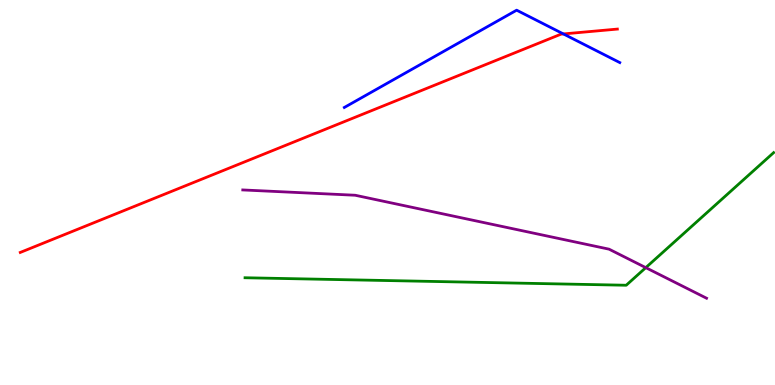[{'lines': ['blue', 'red'], 'intersections': [{'x': 7.27, 'y': 9.12}]}, {'lines': ['green', 'red'], 'intersections': []}, {'lines': ['purple', 'red'], 'intersections': []}, {'lines': ['blue', 'green'], 'intersections': []}, {'lines': ['blue', 'purple'], 'intersections': []}, {'lines': ['green', 'purple'], 'intersections': [{'x': 8.33, 'y': 3.05}]}]